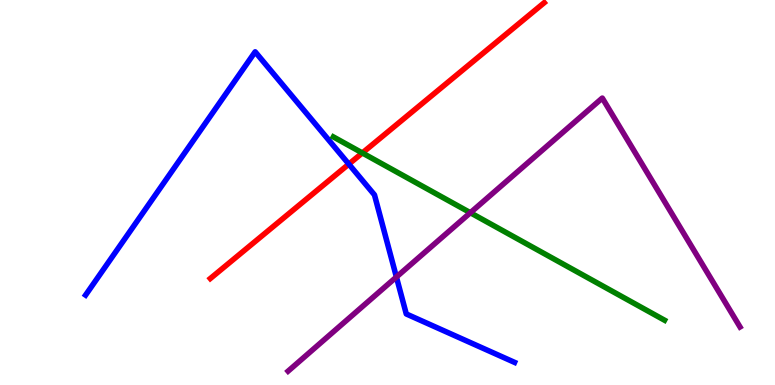[{'lines': ['blue', 'red'], 'intersections': [{'x': 4.5, 'y': 5.74}]}, {'lines': ['green', 'red'], 'intersections': [{'x': 4.68, 'y': 6.03}]}, {'lines': ['purple', 'red'], 'intersections': []}, {'lines': ['blue', 'green'], 'intersections': []}, {'lines': ['blue', 'purple'], 'intersections': [{'x': 5.11, 'y': 2.81}]}, {'lines': ['green', 'purple'], 'intersections': [{'x': 6.07, 'y': 4.47}]}]